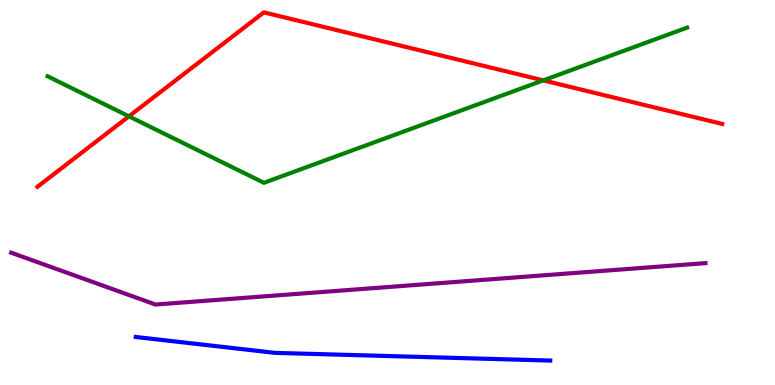[{'lines': ['blue', 'red'], 'intersections': []}, {'lines': ['green', 'red'], 'intersections': [{'x': 1.66, 'y': 6.98}, {'x': 7.01, 'y': 7.91}]}, {'lines': ['purple', 'red'], 'intersections': []}, {'lines': ['blue', 'green'], 'intersections': []}, {'lines': ['blue', 'purple'], 'intersections': []}, {'lines': ['green', 'purple'], 'intersections': []}]